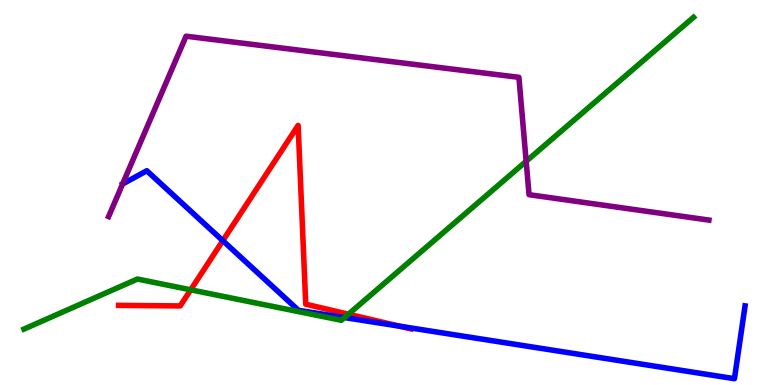[{'lines': ['blue', 'red'], 'intersections': [{'x': 2.87, 'y': 3.75}, {'x': 5.16, 'y': 1.53}]}, {'lines': ['green', 'red'], 'intersections': [{'x': 2.46, 'y': 2.47}, {'x': 4.5, 'y': 1.84}]}, {'lines': ['purple', 'red'], 'intersections': []}, {'lines': ['blue', 'green'], 'intersections': [{'x': 4.45, 'y': 1.75}]}, {'lines': ['blue', 'purple'], 'intersections': []}, {'lines': ['green', 'purple'], 'intersections': [{'x': 6.79, 'y': 5.81}]}]